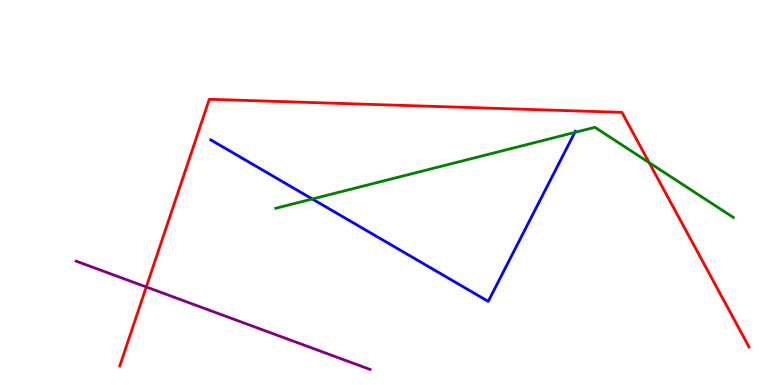[{'lines': ['blue', 'red'], 'intersections': []}, {'lines': ['green', 'red'], 'intersections': [{'x': 8.38, 'y': 5.78}]}, {'lines': ['purple', 'red'], 'intersections': [{'x': 1.89, 'y': 2.55}]}, {'lines': ['blue', 'green'], 'intersections': [{'x': 4.03, 'y': 4.83}, {'x': 7.42, 'y': 6.56}]}, {'lines': ['blue', 'purple'], 'intersections': []}, {'lines': ['green', 'purple'], 'intersections': []}]